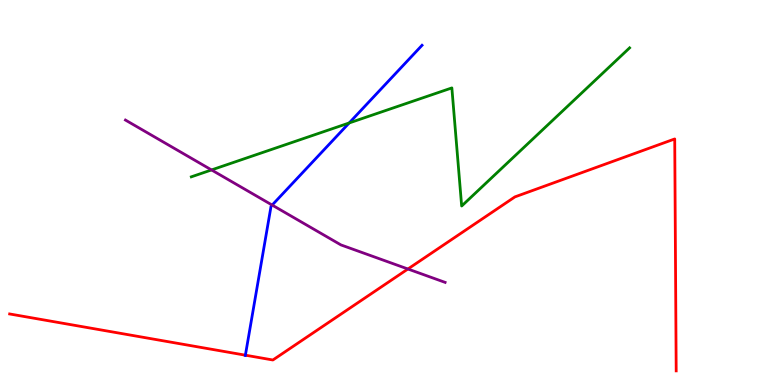[{'lines': ['blue', 'red'], 'intersections': [{'x': 3.17, 'y': 0.774}]}, {'lines': ['green', 'red'], 'intersections': []}, {'lines': ['purple', 'red'], 'intersections': [{'x': 5.26, 'y': 3.01}]}, {'lines': ['blue', 'green'], 'intersections': [{'x': 4.51, 'y': 6.81}]}, {'lines': ['blue', 'purple'], 'intersections': [{'x': 3.51, 'y': 4.67}]}, {'lines': ['green', 'purple'], 'intersections': [{'x': 2.73, 'y': 5.59}]}]